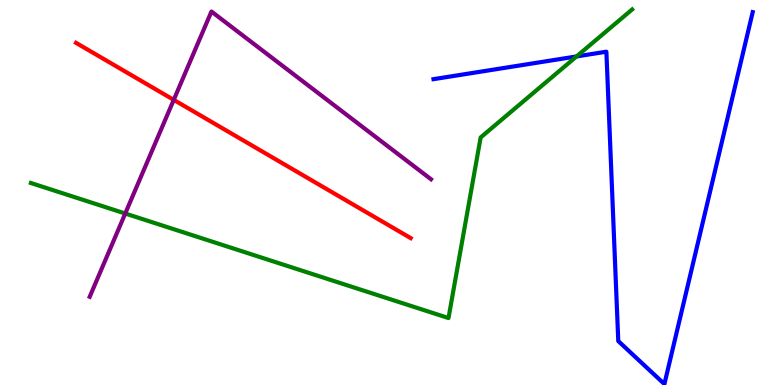[{'lines': ['blue', 'red'], 'intersections': []}, {'lines': ['green', 'red'], 'intersections': []}, {'lines': ['purple', 'red'], 'intersections': [{'x': 2.24, 'y': 7.41}]}, {'lines': ['blue', 'green'], 'intersections': [{'x': 7.44, 'y': 8.53}]}, {'lines': ['blue', 'purple'], 'intersections': []}, {'lines': ['green', 'purple'], 'intersections': [{'x': 1.62, 'y': 4.45}]}]